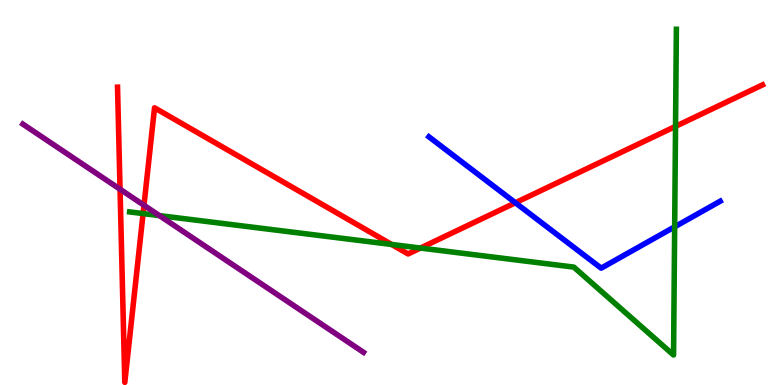[{'lines': ['blue', 'red'], 'intersections': [{'x': 6.65, 'y': 4.73}]}, {'lines': ['green', 'red'], 'intersections': [{'x': 1.85, 'y': 4.45}, {'x': 5.05, 'y': 3.65}, {'x': 5.43, 'y': 3.56}, {'x': 8.72, 'y': 6.72}]}, {'lines': ['purple', 'red'], 'intersections': [{'x': 1.55, 'y': 5.09}, {'x': 1.86, 'y': 4.67}]}, {'lines': ['blue', 'green'], 'intersections': [{'x': 8.71, 'y': 4.11}]}, {'lines': ['blue', 'purple'], 'intersections': []}, {'lines': ['green', 'purple'], 'intersections': [{'x': 2.06, 'y': 4.4}]}]